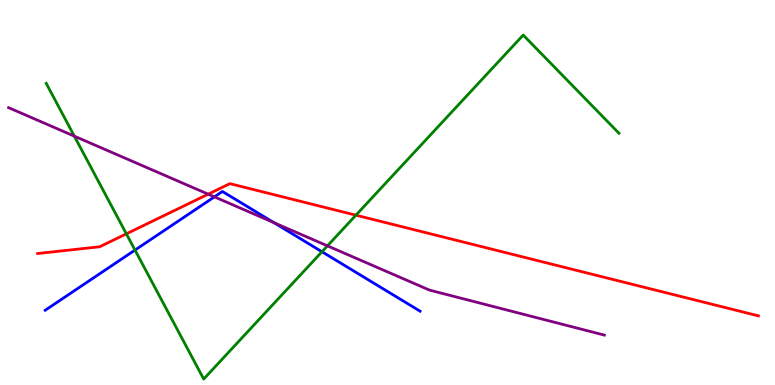[{'lines': ['blue', 'red'], 'intersections': []}, {'lines': ['green', 'red'], 'intersections': [{'x': 1.63, 'y': 3.93}, {'x': 4.59, 'y': 4.41}]}, {'lines': ['purple', 'red'], 'intersections': [{'x': 2.69, 'y': 4.96}]}, {'lines': ['blue', 'green'], 'intersections': [{'x': 1.74, 'y': 3.5}, {'x': 4.15, 'y': 3.46}]}, {'lines': ['blue', 'purple'], 'intersections': [{'x': 2.77, 'y': 4.89}, {'x': 3.53, 'y': 4.22}]}, {'lines': ['green', 'purple'], 'intersections': [{'x': 0.959, 'y': 6.46}, {'x': 4.22, 'y': 3.61}]}]